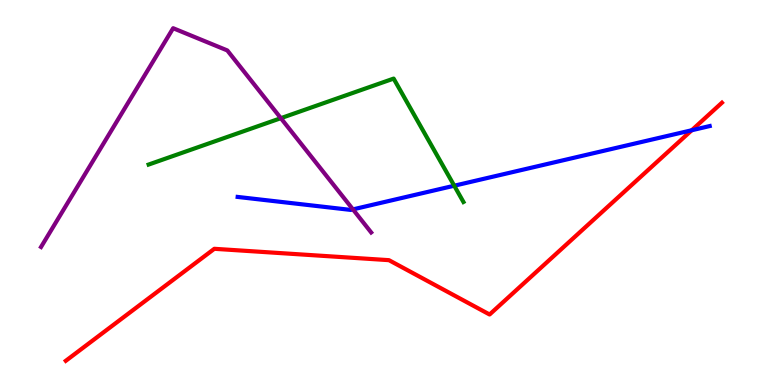[{'lines': ['blue', 'red'], 'intersections': [{'x': 8.93, 'y': 6.62}]}, {'lines': ['green', 'red'], 'intersections': []}, {'lines': ['purple', 'red'], 'intersections': []}, {'lines': ['blue', 'green'], 'intersections': [{'x': 5.86, 'y': 5.18}]}, {'lines': ['blue', 'purple'], 'intersections': [{'x': 4.55, 'y': 4.56}]}, {'lines': ['green', 'purple'], 'intersections': [{'x': 3.62, 'y': 6.93}]}]